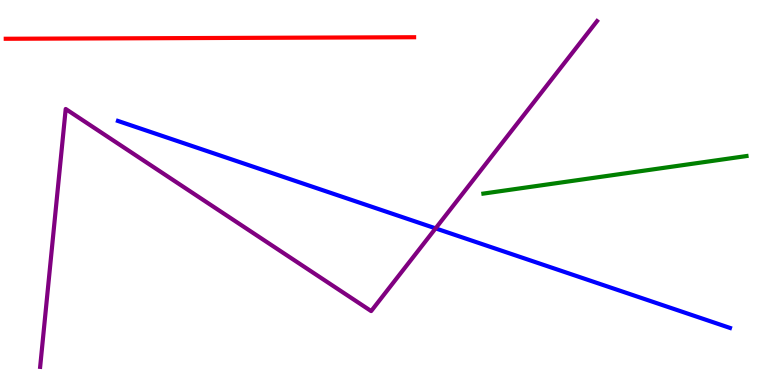[{'lines': ['blue', 'red'], 'intersections': []}, {'lines': ['green', 'red'], 'intersections': []}, {'lines': ['purple', 'red'], 'intersections': []}, {'lines': ['blue', 'green'], 'intersections': []}, {'lines': ['blue', 'purple'], 'intersections': [{'x': 5.62, 'y': 4.07}]}, {'lines': ['green', 'purple'], 'intersections': []}]